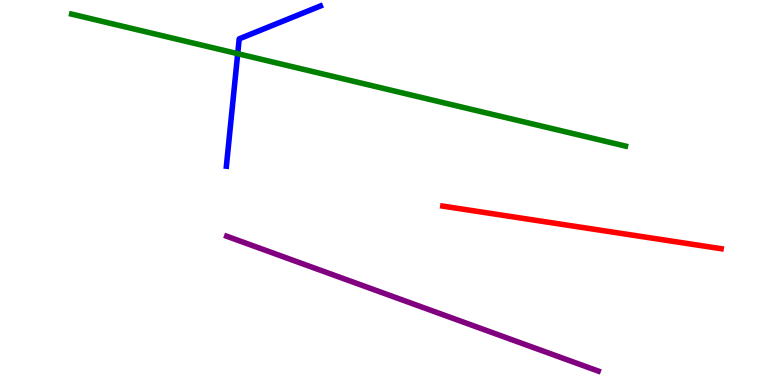[{'lines': ['blue', 'red'], 'intersections': []}, {'lines': ['green', 'red'], 'intersections': []}, {'lines': ['purple', 'red'], 'intersections': []}, {'lines': ['blue', 'green'], 'intersections': [{'x': 3.07, 'y': 8.61}]}, {'lines': ['blue', 'purple'], 'intersections': []}, {'lines': ['green', 'purple'], 'intersections': []}]